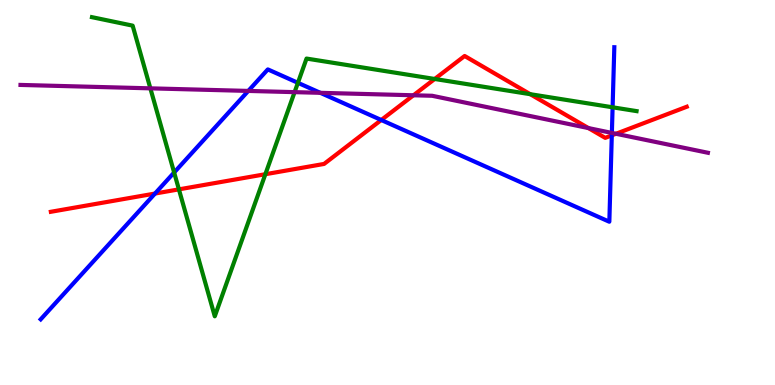[{'lines': ['blue', 'red'], 'intersections': [{'x': 2.0, 'y': 4.97}, {'x': 4.92, 'y': 6.88}, {'x': 7.89, 'y': 6.48}]}, {'lines': ['green', 'red'], 'intersections': [{'x': 2.31, 'y': 5.08}, {'x': 3.42, 'y': 5.47}, {'x': 5.61, 'y': 7.95}, {'x': 6.84, 'y': 7.55}]}, {'lines': ['purple', 'red'], 'intersections': [{'x': 5.34, 'y': 7.53}, {'x': 7.59, 'y': 6.67}, {'x': 7.95, 'y': 6.53}]}, {'lines': ['blue', 'green'], 'intersections': [{'x': 2.25, 'y': 5.52}, {'x': 3.84, 'y': 7.85}, {'x': 7.9, 'y': 7.21}]}, {'lines': ['blue', 'purple'], 'intersections': [{'x': 3.2, 'y': 7.64}, {'x': 4.13, 'y': 7.59}, {'x': 7.9, 'y': 6.55}]}, {'lines': ['green', 'purple'], 'intersections': [{'x': 1.94, 'y': 7.71}, {'x': 3.8, 'y': 7.61}]}]